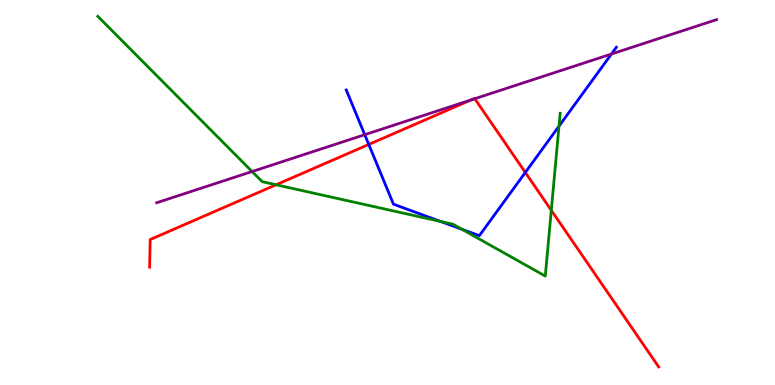[{'lines': ['blue', 'red'], 'intersections': [{'x': 4.76, 'y': 6.25}, {'x': 6.78, 'y': 5.52}]}, {'lines': ['green', 'red'], 'intersections': [{'x': 3.56, 'y': 5.2}, {'x': 7.11, 'y': 4.54}]}, {'lines': ['purple', 'red'], 'intersections': [{'x': 6.08, 'y': 7.4}, {'x': 6.13, 'y': 7.44}]}, {'lines': ['blue', 'green'], 'intersections': [{'x': 5.68, 'y': 4.25}, {'x': 5.96, 'y': 4.04}, {'x': 7.21, 'y': 6.72}]}, {'lines': ['blue', 'purple'], 'intersections': [{'x': 4.71, 'y': 6.5}, {'x': 7.89, 'y': 8.6}]}, {'lines': ['green', 'purple'], 'intersections': [{'x': 3.25, 'y': 5.54}]}]